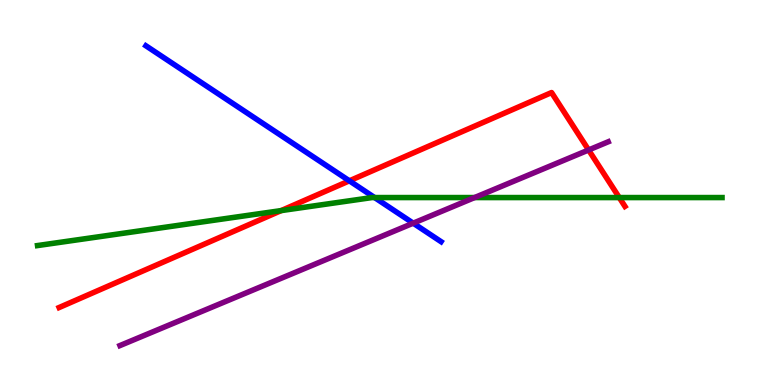[{'lines': ['blue', 'red'], 'intersections': [{'x': 4.51, 'y': 5.3}]}, {'lines': ['green', 'red'], 'intersections': [{'x': 3.63, 'y': 4.53}, {'x': 7.99, 'y': 4.87}]}, {'lines': ['purple', 'red'], 'intersections': [{'x': 7.59, 'y': 6.1}]}, {'lines': ['blue', 'green'], 'intersections': [{'x': 4.83, 'y': 4.87}]}, {'lines': ['blue', 'purple'], 'intersections': [{'x': 5.33, 'y': 4.2}]}, {'lines': ['green', 'purple'], 'intersections': [{'x': 6.12, 'y': 4.87}]}]